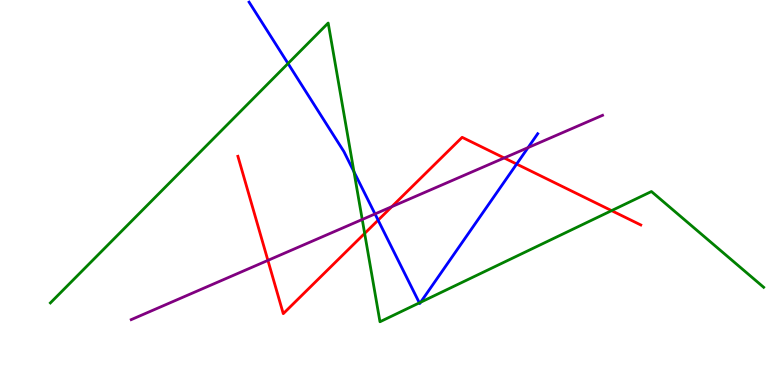[{'lines': ['blue', 'red'], 'intersections': [{'x': 4.88, 'y': 4.28}, {'x': 6.67, 'y': 5.74}]}, {'lines': ['green', 'red'], 'intersections': [{'x': 4.71, 'y': 3.94}, {'x': 7.89, 'y': 4.53}]}, {'lines': ['purple', 'red'], 'intersections': [{'x': 3.46, 'y': 3.24}, {'x': 5.06, 'y': 4.63}, {'x': 6.51, 'y': 5.9}]}, {'lines': ['blue', 'green'], 'intersections': [{'x': 3.72, 'y': 8.35}, {'x': 4.57, 'y': 5.54}, {'x': 5.41, 'y': 2.13}, {'x': 5.43, 'y': 2.15}]}, {'lines': ['blue', 'purple'], 'intersections': [{'x': 4.84, 'y': 4.44}, {'x': 6.81, 'y': 6.17}]}, {'lines': ['green', 'purple'], 'intersections': [{'x': 4.67, 'y': 4.3}]}]